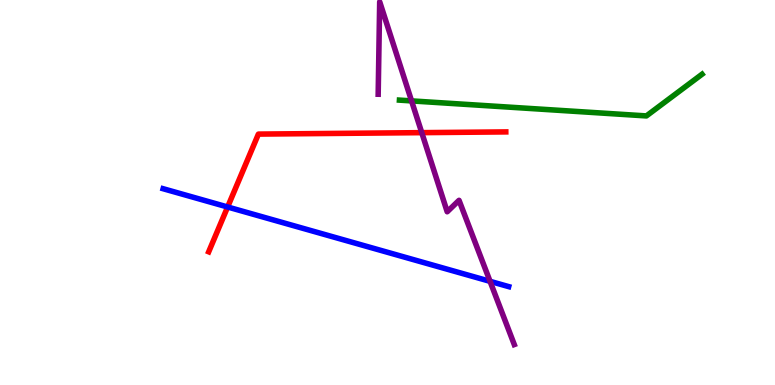[{'lines': ['blue', 'red'], 'intersections': [{'x': 2.94, 'y': 4.62}]}, {'lines': ['green', 'red'], 'intersections': []}, {'lines': ['purple', 'red'], 'intersections': [{'x': 5.44, 'y': 6.55}]}, {'lines': ['blue', 'green'], 'intersections': []}, {'lines': ['blue', 'purple'], 'intersections': [{'x': 6.32, 'y': 2.69}]}, {'lines': ['green', 'purple'], 'intersections': [{'x': 5.31, 'y': 7.38}]}]